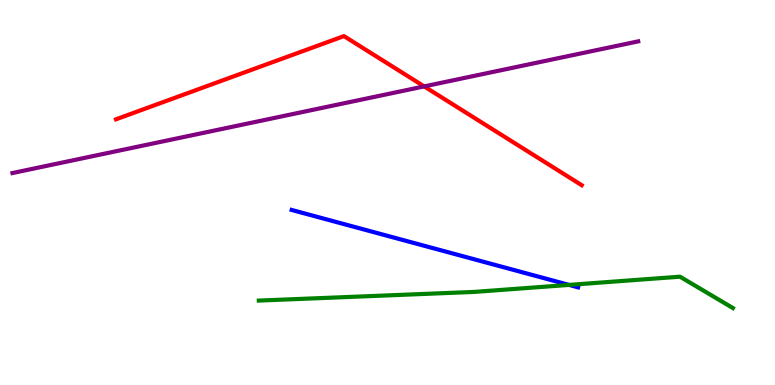[{'lines': ['blue', 'red'], 'intersections': []}, {'lines': ['green', 'red'], 'intersections': []}, {'lines': ['purple', 'red'], 'intersections': [{'x': 5.47, 'y': 7.76}]}, {'lines': ['blue', 'green'], 'intersections': [{'x': 7.34, 'y': 2.6}]}, {'lines': ['blue', 'purple'], 'intersections': []}, {'lines': ['green', 'purple'], 'intersections': []}]